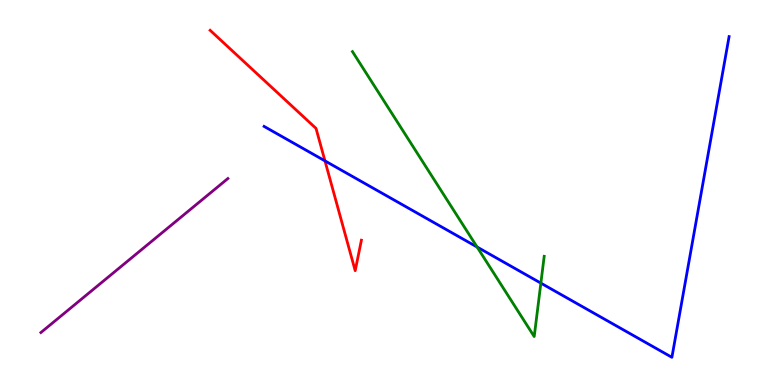[{'lines': ['blue', 'red'], 'intersections': [{'x': 4.19, 'y': 5.82}]}, {'lines': ['green', 'red'], 'intersections': []}, {'lines': ['purple', 'red'], 'intersections': []}, {'lines': ['blue', 'green'], 'intersections': [{'x': 6.16, 'y': 3.58}, {'x': 6.98, 'y': 2.65}]}, {'lines': ['blue', 'purple'], 'intersections': []}, {'lines': ['green', 'purple'], 'intersections': []}]